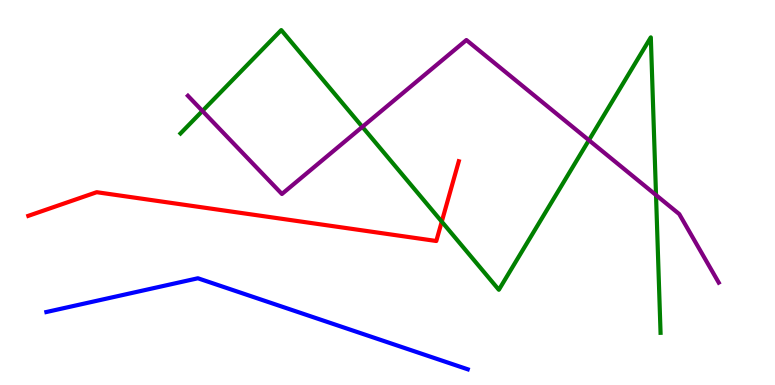[{'lines': ['blue', 'red'], 'intersections': []}, {'lines': ['green', 'red'], 'intersections': [{'x': 5.7, 'y': 4.24}]}, {'lines': ['purple', 'red'], 'intersections': []}, {'lines': ['blue', 'green'], 'intersections': []}, {'lines': ['blue', 'purple'], 'intersections': []}, {'lines': ['green', 'purple'], 'intersections': [{'x': 2.61, 'y': 7.12}, {'x': 4.68, 'y': 6.7}, {'x': 7.6, 'y': 6.36}, {'x': 8.46, 'y': 4.93}]}]